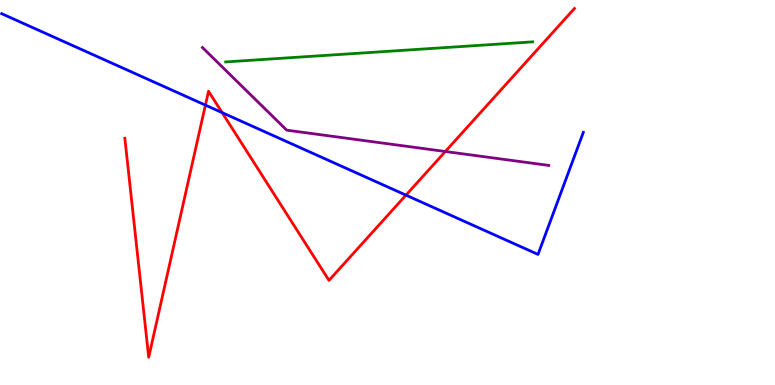[{'lines': ['blue', 'red'], 'intersections': [{'x': 2.65, 'y': 7.27}, {'x': 2.87, 'y': 7.07}, {'x': 5.24, 'y': 4.93}]}, {'lines': ['green', 'red'], 'intersections': []}, {'lines': ['purple', 'red'], 'intersections': [{'x': 5.75, 'y': 6.06}]}, {'lines': ['blue', 'green'], 'intersections': []}, {'lines': ['blue', 'purple'], 'intersections': []}, {'lines': ['green', 'purple'], 'intersections': []}]